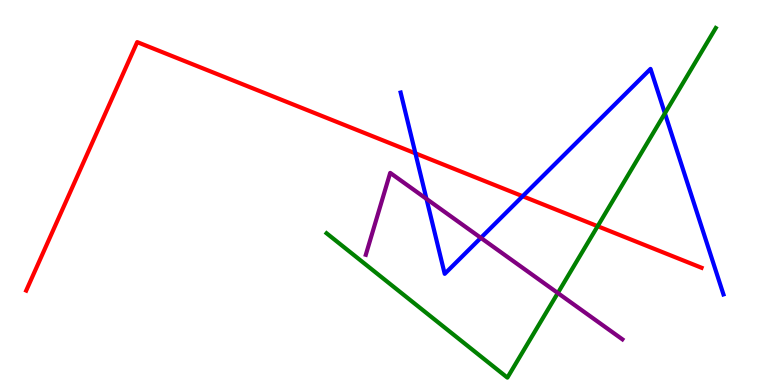[{'lines': ['blue', 'red'], 'intersections': [{'x': 5.36, 'y': 6.02}, {'x': 6.74, 'y': 4.9}]}, {'lines': ['green', 'red'], 'intersections': [{'x': 7.71, 'y': 4.12}]}, {'lines': ['purple', 'red'], 'intersections': []}, {'lines': ['blue', 'green'], 'intersections': [{'x': 8.58, 'y': 7.06}]}, {'lines': ['blue', 'purple'], 'intersections': [{'x': 5.5, 'y': 4.83}, {'x': 6.2, 'y': 3.82}]}, {'lines': ['green', 'purple'], 'intersections': [{'x': 7.2, 'y': 2.39}]}]